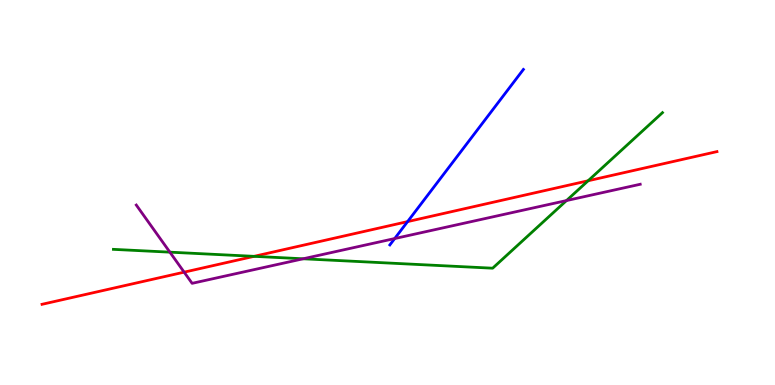[{'lines': ['blue', 'red'], 'intersections': [{'x': 5.26, 'y': 4.24}]}, {'lines': ['green', 'red'], 'intersections': [{'x': 3.28, 'y': 3.34}, {'x': 7.59, 'y': 5.3}]}, {'lines': ['purple', 'red'], 'intersections': [{'x': 2.38, 'y': 2.93}]}, {'lines': ['blue', 'green'], 'intersections': []}, {'lines': ['blue', 'purple'], 'intersections': [{'x': 5.09, 'y': 3.8}]}, {'lines': ['green', 'purple'], 'intersections': [{'x': 2.19, 'y': 3.45}, {'x': 3.91, 'y': 3.28}, {'x': 7.31, 'y': 4.79}]}]